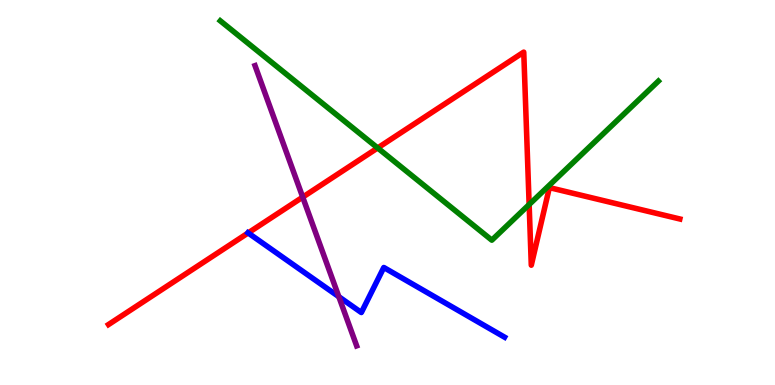[{'lines': ['blue', 'red'], 'intersections': [{'x': 3.2, 'y': 3.95}]}, {'lines': ['green', 'red'], 'intersections': [{'x': 4.87, 'y': 6.16}, {'x': 6.83, 'y': 4.69}]}, {'lines': ['purple', 'red'], 'intersections': [{'x': 3.91, 'y': 4.88}]}, {'lines': ['blue', 'green'], 'intersections': []}, {'lines': ['blue', 'purple'], 'intersections': [{'x': 4.37, 'y': 2.29}]}, {'lines': ['green', 'purple'], 'intersections': []}]